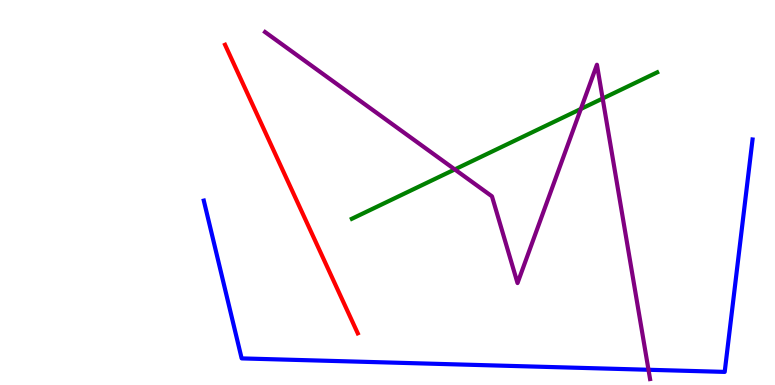[{'lines': ['blue', 'red'], 'intersections': []}, {'lines': ['green', 'red'], 'intersections': []}, {'lines': ['purple', 'red'], 'intersections': []}, {'lines': ['blue', 'green'], 'intersections': []}, {'lines': ['blue', 'purple'], 'intersections': [{'x': 8.37, 'y': 0.396}]}, {'lines': ['green', 'purple'], 'intersections': [{'x': 5.87, 'y': 5.6}, {'x': 7.49, 'y': 7.17}, {'x': 7.78, 'y': 7.44}]}]